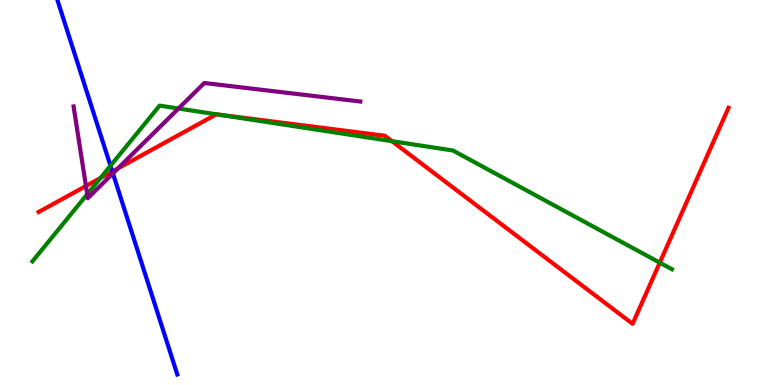[{'lines': ['blue', 'red'], 'intersections': [{'x': 1.45, 'y': 5.55}]}, {'lines': ['green', 'red'], 'intersections': [{'x': 1.3, 'y': 5.38}, {'x': 2.8, 'y': 7.03}, {'x': 5.06, 'y': 6.33}, {'x': 8.51, 'y': 3.18}]}, {'lines': ['purple', 'red'], 'intersections': [{'x': 1.11, 'y': 5.17}, {'x': 1.52, 'y': 5.63}]}, {'lines': ['blue', 'green'], 'intersections': [{'x': 1.43, 'y': 5.69}]}, {'lines': ['blue', 'purple'], 'intersections': [{'x': 1.46, 'y': 5.5}]}, {'lines': ['green', 'purple'], 'intersections': [{'x': 1.13, 'y': 4.95}, {'x': 2.3, 'y': 7.18}]}]